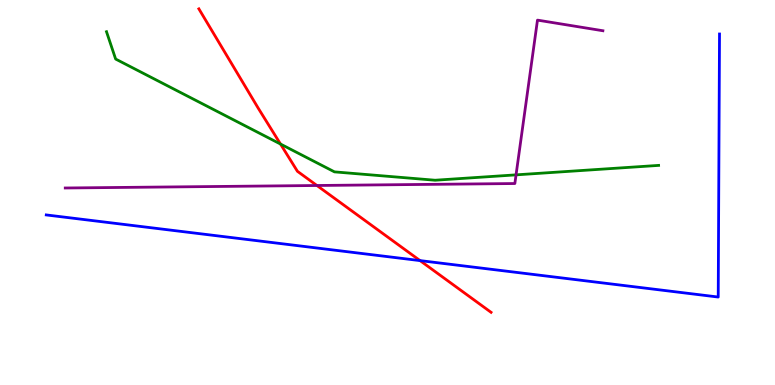[{'lines': ['blue', 'red'], 'intersections': [{'x': 5.42, 'y': 3.23}]}, {'lines': ['green', 'red'], 'intersections': [{'x': 3.62, 'y': 6.26}]}, {'lines': ['purple', 'red'], 'intersections': [{'x': 4.09, 'y': 5.18}]}, {'lines': ['blue', 'green'], 'intersections': []}, {'lines': ['blue', 'purple'], 'intersections': []}, {'lines': ['green', 'purple'], 'intersections': [{'x': 6.66, 'y': 5.46}]}]